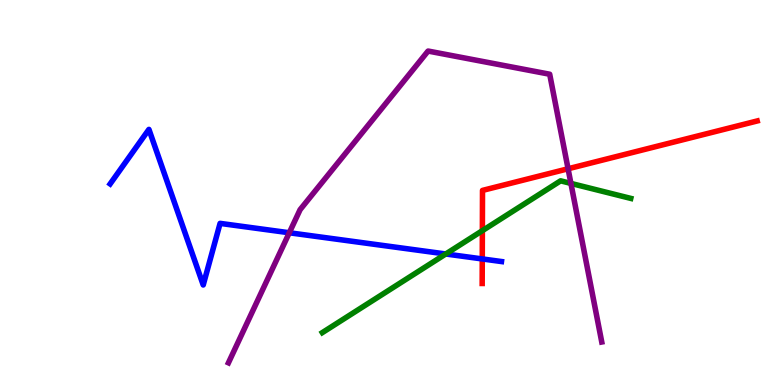[{'lines': ['blue', 'red'], 'intersections': [{'x': 6.22, 'y': 3.27}]}, {'lines': ['green', 'red'], 'intersections': [{'x': 6.22, 'y': 4.01}]}, {'lines': ['purple', 'red'], 'intersections': [{'x': 7.33, 'y': 5.62}]}, {'lines': ['blue', 'green'], 'intersections': [{'x': 5.75, 'y': 3.4}]}, {'lines': ['blue', 'purple'], 'intersections': [{'x': 3.73, 'y': 3.95}]}, {'lines': ['green', 'purple'], 'intersections': [{'x': 7.37, 'y': 5.24}]}]